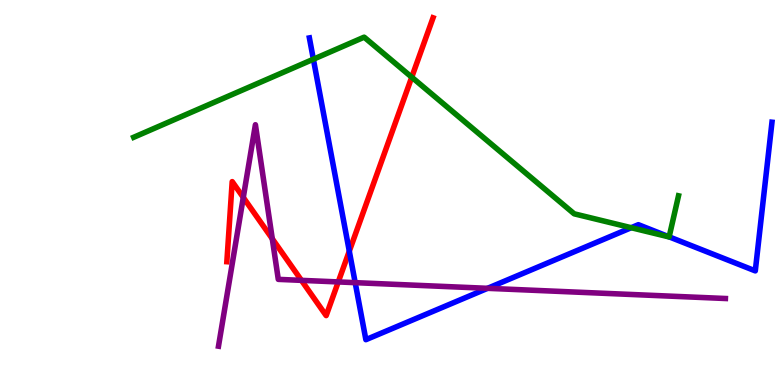[{'lines': ['blue', 'red'], 'intersections': [{'x': 4.51, 'y': 3.48}]}, {'lines': ['green', 'red'], 'intersections': [{'x': 5.31, 'y': 8.0}]}, {'lines': ['purple', 'red'], 'intersections': [{'x': 3.14, 'y': 4.87}, {'x': 3.51, 'y': 3.8}, {'x': 3.89, 'y': 2.72}, {'x': 4.36, 'y': 2.68}]}, {'lines': ['blue', 'green'], 'intersections': [{'x': 4.04, 'y': 8.46}, {'x': 8.14, 'y': 4.09}, {'x': 8.63, 'y': 3.85}]}, {'lines': ['blue', 'purple'], 'intersections': [{'x': 4.58, 'y': 2.66}, {'x': 6.29, 'y': 2.51}]}, {'lines': ['green', 'purple'], 'intersections': []}]